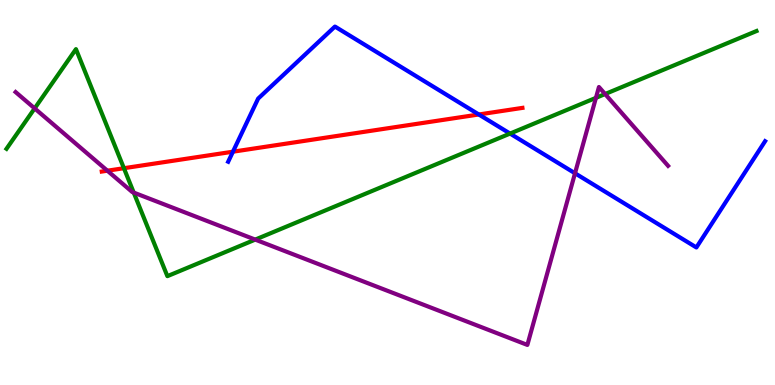[{'lines': ['blue', 'red'], 'intersections': [{'x': 3.01, 'y': 6.06}, {'x': 6.18, 'y': 7.03}]}, {'lines': ['green', 'red'], 'intersections': [{'x': 1.6, 'y': 5.63}]}, {'lines': ['purple', 'red'], 'intersections': [{'x': 1.39, 'y': 5.57}]}, {'lines': ['blue', 'green'], 'intersections': [{'x': 6.58, 'y': 6.53}]}, {'lines': ['blue', 'purple'], 'intersections': [{'x': 7.42, 'y': 5.5}]}, {'lines': ['green', 'purple'], 'intersections': [{'x': 0.447, 'y': 7.18}, {'x': 1.73, 'y': 5.0}, {'x': 3.29, 'y': 3.78}, {'x': 7.69, 'y': 7.46}, {'x': 7.81, 'y': 7.56}]}]